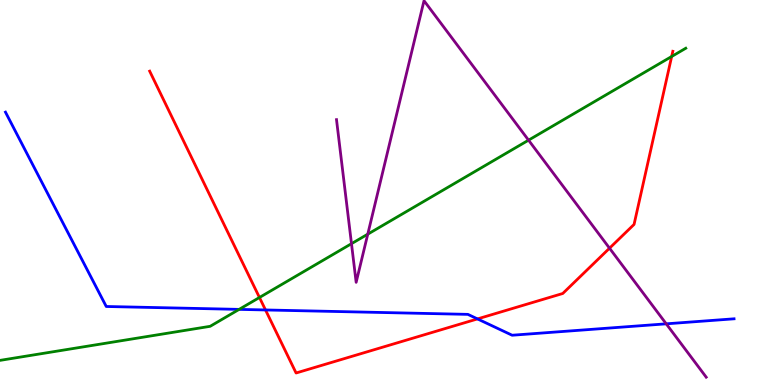[{'lines': ['blue', 'red'], 'intersections': [{'x': 3.43, 'y': 1.95}, {'x': 6.16, 'y': 1.72}]}, {'lines': ['green', 'red'], 'intersections': [{'x': 3.35, 'y': 2.27}, {'x': 8.67, 'y': 8.53}]}, {'lines': ['purple', 'red'], 'intersections': [{'x': 7.86, 'y': 3.55}]}, {'lines': ['blue', 'green'], 'intersections': [{'x': 3.09, 'y': 1.96}]}, {'lines': ['blue', 'purple'], 'intersections': [{'x': 8.6, 'y': 1.59}]}, {'lines': ['green', 'purple'], 'intersections': [{'x': 4.54, 'y': 3.67}, {'x': 4.75, 'y': 3.92}, {'x': 6.82, 'y': 6.36}]}]